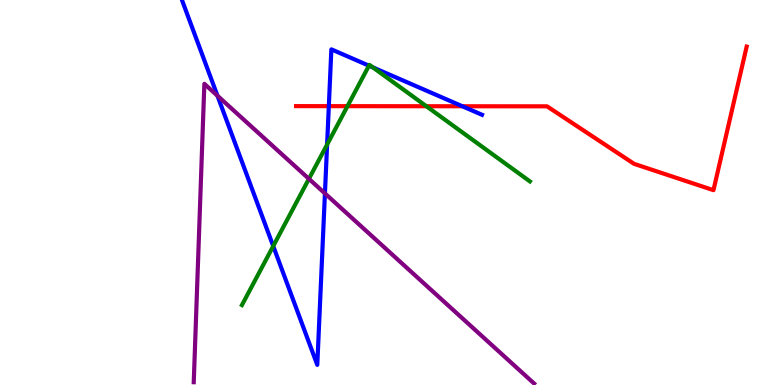[{'lines': ['blue', 'red'], 'intersections': [{'x': 4.24, 'y': 7.24}, {'x': 5.97, 'y': 7.24}]}, {'lines': ['green', 'red'], 'intersections': [{'x': 4.48, 'y': 7.24}, {'x': 5.5, 'y': 7.24}]}, {'lines': ['purple', 'red'], 'intersections': []}, {'lines': ['blue', 'green'], 'intersections': [{'x': 3.53, 'y': 3.61}, {'x': 4.22, 'y': 6.25}, {'x': 4.76, 'y': 8.29}, {'x': 4.81, 'y': 8.25}]}, {'lines': ['blue', 'purple'], 'intersections': [{'x': 2.81, 'y': 7.51}, {'x': 4.19, 'y': 4.98}]}, {'lines': ['green', 'purple'], 'intersections': [{'x': 3.99, 'y': 5.35}]}]